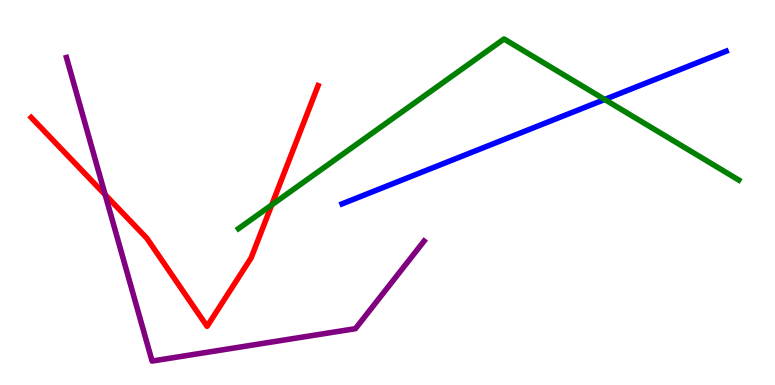[{'lines': ['blue', 'red'], 'intersections': []}, {'lines': ['green', 'red'], 'intersections': [{'x': 3.51, 'y': 4.68}]}, {'lines': ['purple', 'red'], 'intersections': [{'x': 1.36, 'y': 4.94}]}, {'lines': ['blue', 'green'], 'intersections': [{'x': 7.8, 'y': 7.42}]}, {'lines': ['blue', 'purple'], 'intersections': []}, {'lines': ['green', 'purple'], 'intersections': []}]